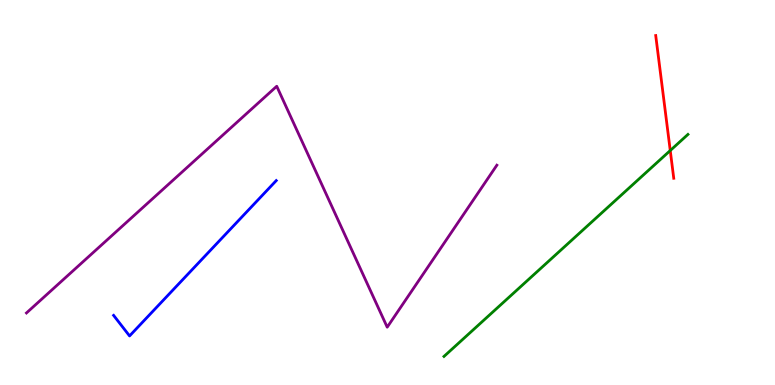[{'lines': ['blue', 'red'], 'intersections': []}, {'lines': ['green', 'red'], 'intersections': [{'x': 8.65, 'y': 6.09}]}, {'lines': ['purple', 'red'], 'intersections': []}, {'lines': ['blue', 'green'], 'intersections': []}, {'lines': ['blue', 'purple'], 'intersections': []}, {'lines': ['green', 'purple'], 'intersections': []}]